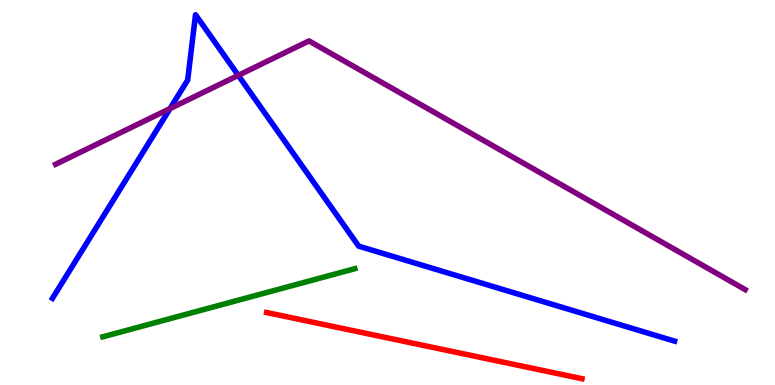[{'lines': ['blue', 'red'], 'intersections': []}, {'lines': ['green', 'red'], 'intersections': []}, {'lines': ['purple', 'red'], 'intersections': []}, {'lines': ['blue', 'green'], 'intersections': []}, {'lines': ['blue', 'purple'], 'intersections': [{'x': 2.19, 'y': 7.18}, {'x': 3.07, 'y': 8.04}]}, {'lines': ['green', 'purple'], 'intersections': []}]